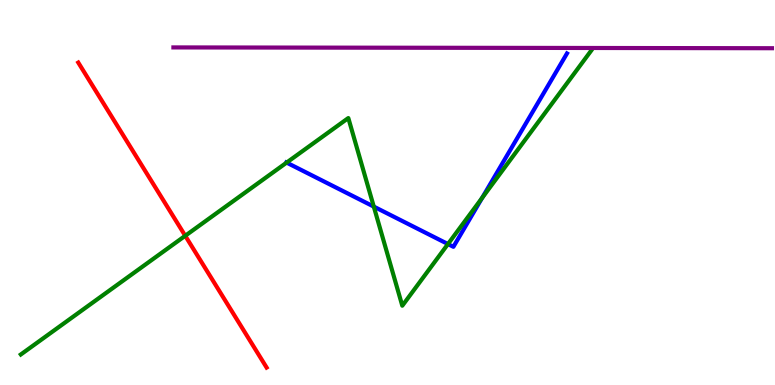[{'lines': ['blue', 'red'], 'intersections': []}, {'lines': ['green', 'red'], 'intersections': [{'x': 2.39, 'y': 3.88}]}, {'lines': ['purple', 'red'], 'intersections': []}, {'lines': ['blue', 'green'], 'intersections': [{'x': 3.7, 'y': 5.78}, {'x': 4.82, 'y': 4.63}, {'x': 5.78, 'y': 3.66}, {'x': 6.22, 'y': 4.86}]}, {'lines': ['blue', 'purple'], 'intersections': []}, {'lines': ['green', 'purple'], 'intersections': []}]